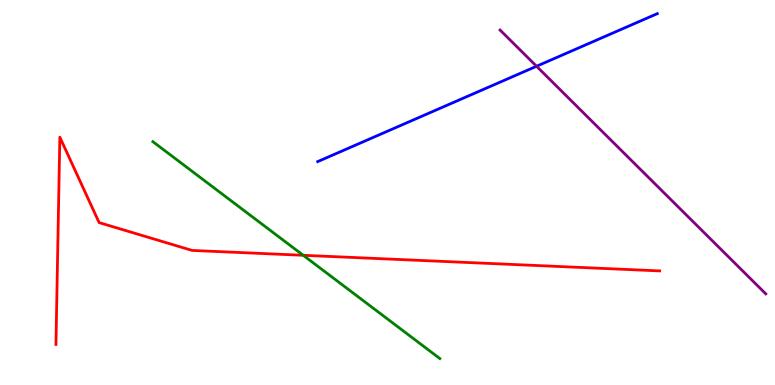[{'lines': ['blue', 'red'], 'intersections': []}, {'lines': ['green', 'red'], 'intersections': [{'x': 3.91, 'y': 3.37}]}, {'lines': ['purple', 'red'], 'intersections': []}, {'lines': ['blue', 'green'], 'intersections': []}, {'lines': ['blue', 'purple'], 'intersections': [{'x': 6.92, 'y': 8.28}]}, {'lines': ['green', 'purple'], 'intersections': []}]